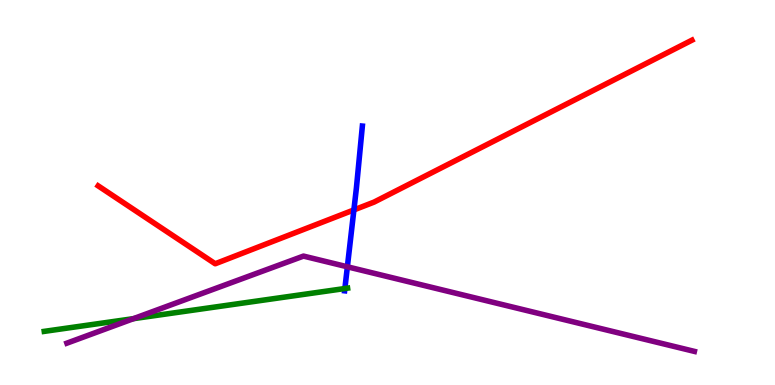[{'lines': ['blue', 'red'], 'intersections': [{'x': 4.57, 'y': 4.55}]}, {'lines': ['green', 'red'], 'intersections': []}, {'lines': ['purple', 'red'], 'intersections': []}, {'lines': ['blue', 'green'], 'intersections': [{'x': 4.45, 'y': 2.51}]}, {'lines': ['blue', 'purple'], 'intersections': [{'x': 4.48, 'y': 3.07}]}, {'lines': ['green', 'purple'], 'intersections': [{'x': 1.72, 'y': 1.72}]}]